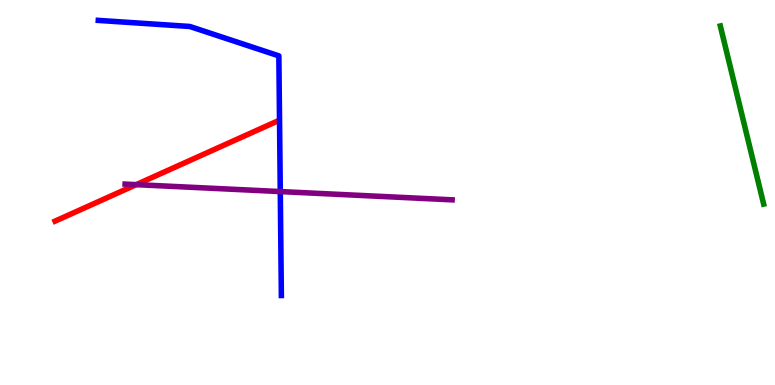[{'lines': ['blue', 'red'], 'intersections': []}, {'lines': ['green', 'red'], 'intersections': []}, {'lines': ['purple', 'red'], 'intersections': [{'x': 1.76, 'y': 5.2}]}, {'lines': ['blue', 'green'], 'intersections': []}, {'lines': ['blue', 'purple'], 'intersections': [{'x': 3.62, 'y': 5.02}]}, {'lines': ['green', 'purple'], 'intersections': []}]